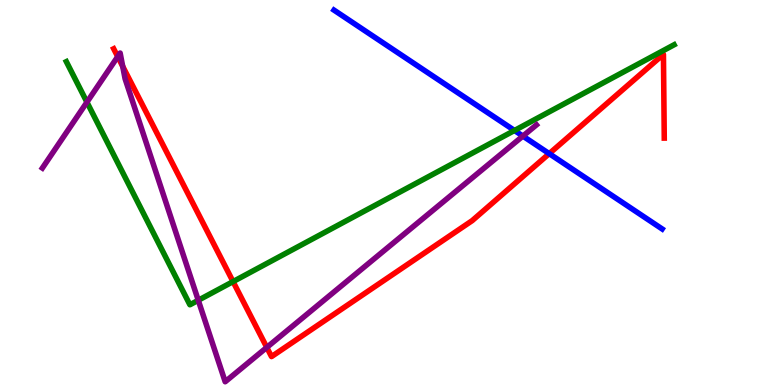[{'lines': ['blue', 'red'], 'intersections': [{'x': 7.09, 'y': 6.01}]}, {'lines': ['green', 'red'], 'intersections': [{'x': 3.01, 'y': 2.69}]}, {'lines': ['purple', 'red'], 'intersections': [{'x': 1.52, 'y': 8.53}, {'x': 1.58, 'y': 8.28}, {'x': 3.44, 'y': 0.976}]}, {'lines': ['blue', 'green'], 'intersections': [{'x': 6.64, 'y': 6.61}]}, {'lines': ['blue', 'purple'], 'intersections': [{'x': 6.75, 'y': 6.47}]}, {'lines': ['green', 'purple'], 'intersections': [{'x': 1.12, 'y': 7.35}, {'x': 2.56, 'y': 2.2}]}]